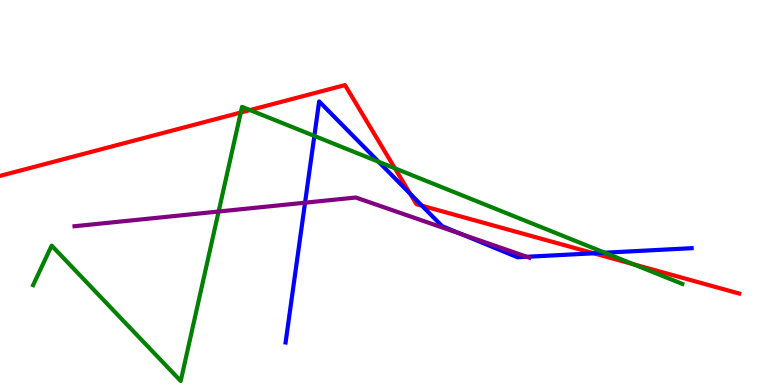[{'lines': ['blue', 'red'], 'intersections': [{'x': 5.29, 'y': 4.97}, {'x': 5.44, 'y': 4.66}, {'x': 7.66, 'y': 3.42}]}, {'lines': ['green', 'red'], 'intersections': [{'x': 3.11, 'y': 7.08}, {'x': 3.23, 'y': 7.14}, {'x': 5.1, 'y': 5.63}, {'x': 8.18, 'y': 3.14}]}, {'lines': ['purple', 'red'], 'intersections': []}, {'lines': ['blue', 'green'], 'intersections': [{'x': 4.06, 'y': 6.47}, {'x': 4.89, 'y': 5.8}, {'x': 7.8, 'y': 3.44}]}, {'lines': ['blue', 'purple'], 'intersections': [{'x': 3.94, 'y': 4.74}, {'x': 5.95, 'y': 3.92}, {'x': 6.8, 'y': 3.33}]}, {'lines': ['green', 'purple'], 'intersections': [{'x': 2.82, 'y': 4.51}]}]